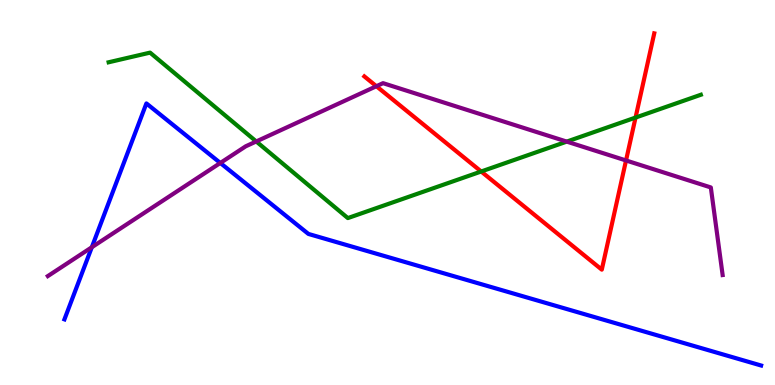[{'lines': ['blue', 'red'], 'intersections': []}, {'lines': ['green', 'red'], 'intersections': [{'x': 6.21, 'y': 5.55}, {'x': 8.2, 'y': 6.95}]}, {'lines': ['purple', 'red'], 'intersections': [{'x': 4.86, 'y': 7.76}, {'x': 8.08, 'y': 5.83}]}, {'lines': ['blue', 'green'], 'intersections': []}, {'lines': ['blue', 'purple'], 'intersections': [{'x': 1.18, 'y': 3.58}, {'x': 2.84, 'y': 5.77}]}, {'lines': ['green', 'purple'], 'intersections': [{'x': 3.31, 'y': 6.33}, {'x': 7.31, 'y': 6.32}]}]